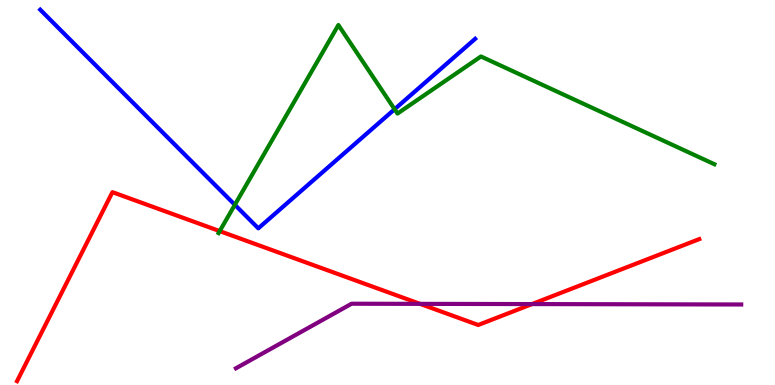[{'lines': ['blue', 'red'], 'intersections': []}, {'lines': ['green', 'red'], 'intersections': [{'x': 2.83, 'y': 4.0}]}, {'lines': ['purple', 'red'], 'intersections': [{'x': 5.42, 'y': 2.11}, {'x': 6.86, 'y': 2.1}]}, {'lines': ['blue', 'green'], 'intersections': [{'x': 3.03, 'y': 4.68}, {'x': 5.09, 'y': 7.16}]}, {'lines': ['blue', 'purple'], 'intersections': []}, {'lines': ['green', 'purple'], 'intersections': []}]